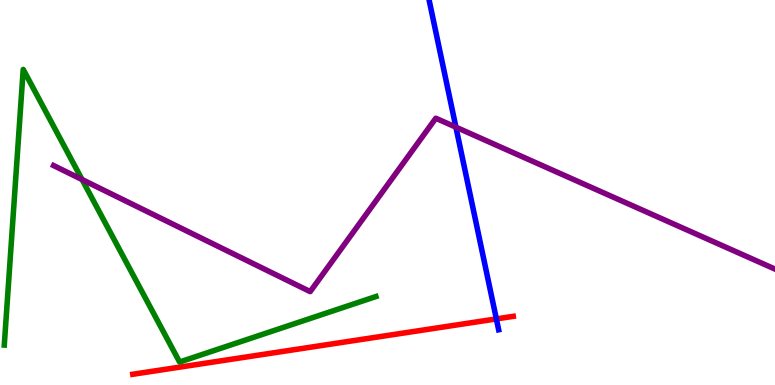[{'lines': ['blue', 'red'], 'intersections': [{'x': 6.4, 'y': 1.72}]}, {'lines': ['green', 'red'], 'intersections': []}, {'lines': ['purple', 'red'], 'intersections': []}, {'lines': ['blue', 'green'], 'intersections': []}, {'lines': ['blue', 'purple'], 'intersections': [{'x': 5.88, 'y': 6.7}]}, {'lines': ['green', 'purple'], 'intersections': [{'x': 1.06, 'y': 5.34}]}]